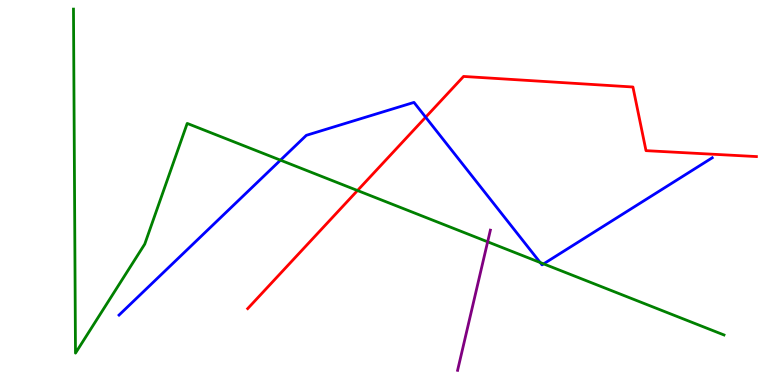[{'lines': ['blue', 'red'], 'intersections': [{'x': 5.49, 'y': 6.96}]}, {'lines': ['green', 'red'], 'intersections': [{'x': 4.61, 'y': 5.05}]}, {'lines': ['purple', 'red'], 'intersections': []}, {'lines': ['blue', 'green'], 'intersections': [{'x': 3.62, 'y': 5.84}, {'x': 6.97, 'y': 3.18}, {'x': 7.01, 'y': 3.15}]}, {'lines': ['blue', 'purple'], 'intersections': []}, {'lines': ['green', 'purple'], 'intersections': [{'x': 6.29, 'y': 3.72}]}]